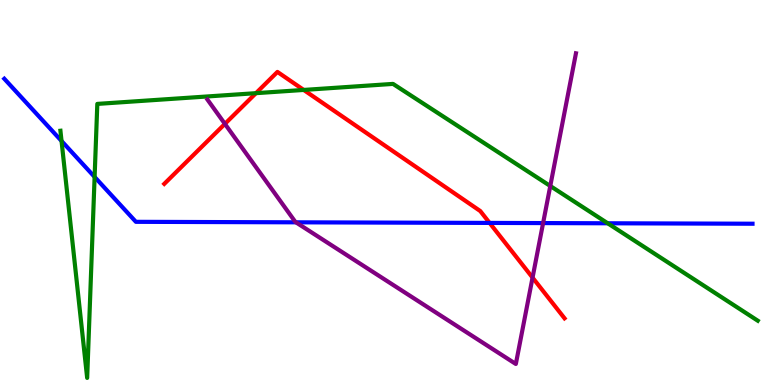[{'lines': ['blue', 'red'], 'intersections': [{'x': 6.32, 'y': 4.21}]}, {'lines': ['green', 'red'], 'intersections': [{'x': 3.3, 'y': 7.58}, {'x': 3.92, 'y': 7.66}]}, {'lines': ['purple', 'red'], 'intersections': [{'x': 2.9, 'y': 6.78}, {'x': 6.87, 'y': 2.79}]}, {'lines': ['blue', 'green'], 'intersections': [{'x': 0.794, 'y': 6.34}, {'x': 1.22, 'y': 5.4}, {'x': 7.84, 'y': 4.2}]}, {'lines': ['blue', 'purple'], 'intersections': [{'x': 3.82, 'y': 4.23}, {'x': 7.01, 'y': 4.21}]}, {'lines': ['green', 'purple'], 'intersections': [{'x': 7.1, 'y': 5.17}]}]